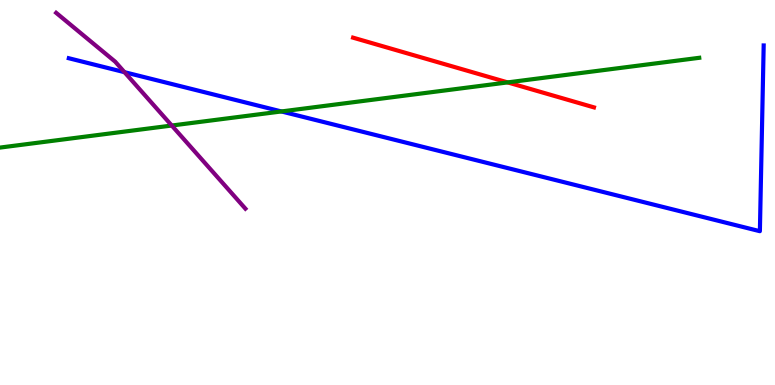[{'lines': ['blue', 'red'], 'intersections': []}, {'lines': ['green', 'red'], 'intersections': [{'x': 6.55, 'y': 7.86}]}, {'lines': ['purple', 'red'], 'intersections': []}, {'lines': ['blue', 'green'], 'intersections': [{'x': 3.63, 'y': 7.11}]}, {'lines': ['blue', 'purple'], 'intersections': [{'x': 1.61, 'y': 8.13}]}, {'lines': ['green', 'purple'], 'intersections': [{'x': 2.22, 'y': 6.74}]}]